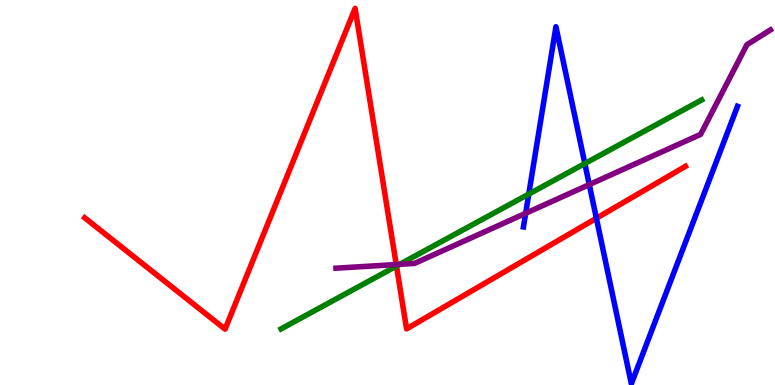[{'lines': ['blue', 'red'], 'intersections': [{'x': 7.7, 'y': 4.33}]}, {'lines': ['green', 'red'], 'intersections': [{'x': 5.12, 'y': 3.09}]}, {'lines': ['purple', 'red'], 'intersections': [{'x': 5.11, 'y': 3.13}]}, {'lines': ['blue', 'green'], 'intersections': [{'x': 6.82, 'y': 4.96}, {'x': 7.55, 'y': 5.75}]}, {'lines': ['blue', 'purple'], 'intersections': [{'x': 6.78, 'y': 4.46}, {'x': 7.6, 'y': 5.21}]}, {'lines': ['green', 'purple'], 'intersections': [{'x': 5.16, 'y': 3.13}]}]